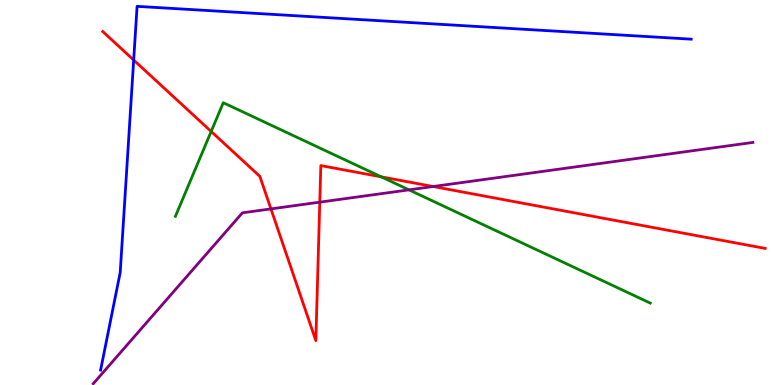[{'lines': ['blue', 'red'], 'intersections': [{'x': 1.72, 'y': 8.44}]}, {'lines': ['green', 'red'], 'intersections': [{'x': 2.72, 'y': 6.59}, {'x': 4.92, 'y': 5.41}]}, {'lines': ['purple', 'red'], 'intersections': [{'x': 3.5, 'y': 4.57}, {'x': 4.13, 'y': 4.75}, {'x': 5.59, 'y': 5.16}]}, {'lines': ['blue', 'green'], 'intersections': []}, {'lines': ['blue', 'purple'], 'intersections': []}, {'lines': ['green', 'purple'], 'intersections': [{'x': 5.28, 'y': 5.07}]}]